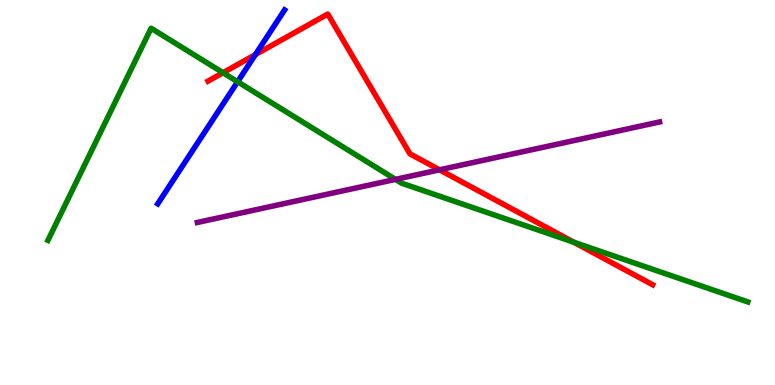[{'lines': ['blue', 'red'], 'intersections': [{'x': 3.3, 'y': 8.58}]}, {'lines': ['green', 'red'], 'intersections': [{'x': 2.88, 'y': 8.11}, {'x': 7.4, 'y': 3.71}]}, {'lines': ['purple', 'red'], 'intersections': [{'x': 5.67, 'y': 5.59}]}, {'lines': ['blue', 'green'], 'intersections': [{'x': 3.07, 'y': 7.88}]}, {'lines': ['blue', 'purple'], 'intersections': []}, {'lines': ['green', 'purple'], 'intersections': [{'x': 5.1, 'y': 5.34}]}]